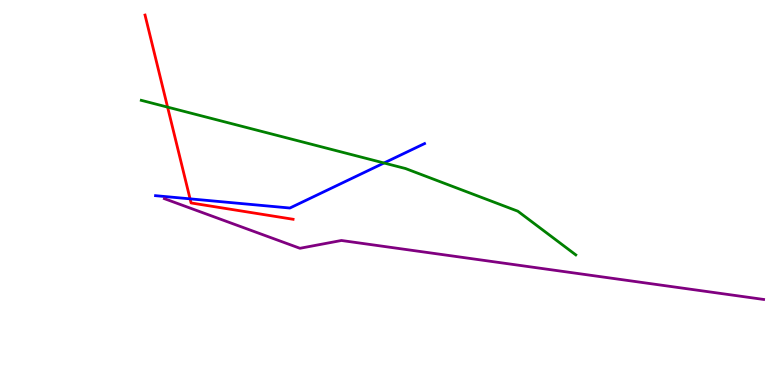[{'lines': ['blue', 'red'], 'intersections': [{'x': 2.45, 'y': 4.84}]}, {'lines': ['green', 'red'], 'intersections': [{'x': 2.16, 'y': 7.22}]}, {'lines': ['purple', 'red'], 'intersections': []}, {'lines': ['blue', 'green'], 'intersections': [{'x': 4.95, 'y': 5.77}]}, {'lines': ['blue', 'purple'], 'intersections': []}, {'lines': ['green', 'purple'], 'intersections': []}]